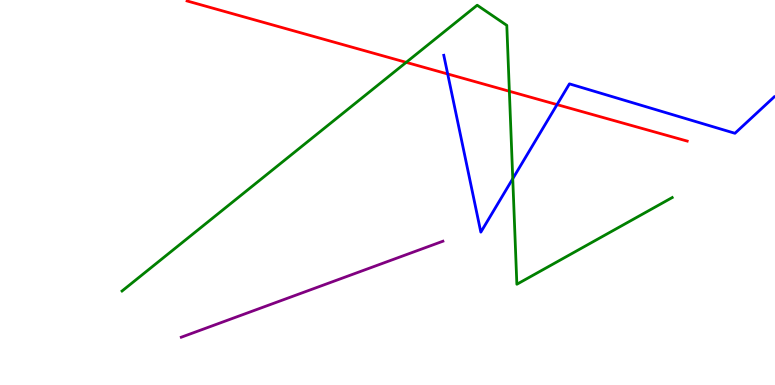[{'lines': ['blue', 'red'], 'intersections': [{'x': 5.78, 'y': 8.08}, {'x': 7.19, 'y': 7.28}]}, {'lines': ['green', 'red'], 'intersections': [{'x': 5.24, 'y': 8.38}, {'x': 6.57, 'y': 7.63}]}, {'lines': ['purple', 'red'], 'intersections': []}, {'lines': ['blue', 'green'], 'intersections': [{'x': 6.62, 'y': 5.36}]}, {'lines': ['blue', 'purple'], 'intersections': []}, {'lines': ['green', 'purple'], 'intersections': []}]